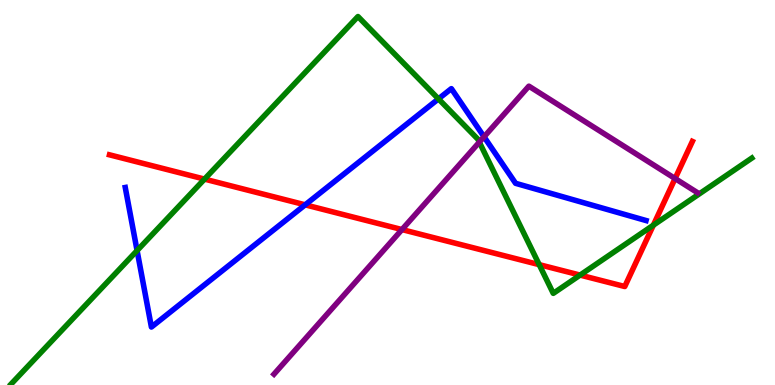[{'lines': ['blue', 'red'], 'intersections': [{'x': 3.94, 'y': 4.68}]}, {'lines': ['green', 'red'], 'intersections': [{'x': 2.64, 'y': 5.35}, {'x': 6.96, 'y': 3.13}, {'x': 7.48, 'y': 2.85}, {'x': 8.43, 'y': 4.15}]}, {'lines': ['purple', 'red'], 'intersections': [{'x': 5.19, 'y': 4.04}, {'x': 8.71, 'y': 5.36}]}, {'lines': ['blue', 'green'], 'intersections': [{'x': 1.77, 'y': 3.49}, {'x': 5.66, 'y': 7.43}]}, {'lines': ['blue', 'purple'], 'intersections': [{'x': 6.25, 'y': 6.45}]}, {'lines': ['green', 'purple'], 'intersections': [{'x': 6.18, 'y': 6.31}]}]